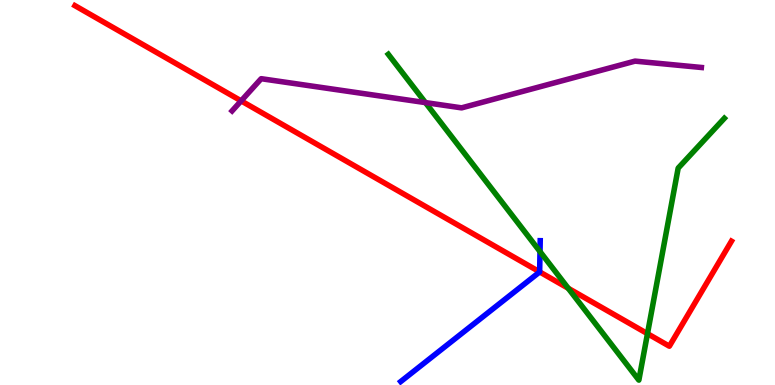[{'lines': ['blue', 'red'], 'intersections': [{'x': 6.96, 'y': 2.94}]}, {'lines': ['green', 'red'], 'intersections': [{'x': 7.33, 'y': 2.51}, {'x': 8.35, 'y': 1.33}]}, {'lines': ['purple', 'red'], 'intersections': [{'x': 3.11, 'y': 7.38}]}, {'lines': ['blue', 'green'], 'intersections': [{'x': 6.97, 'y': 3.46}]}, {'lines': ['blue', 'purple'], 'intersections': []}, {'lines': ['green', 'purple'], 'intersections': [{'x': 5.49, 'y': 7.34}]}]